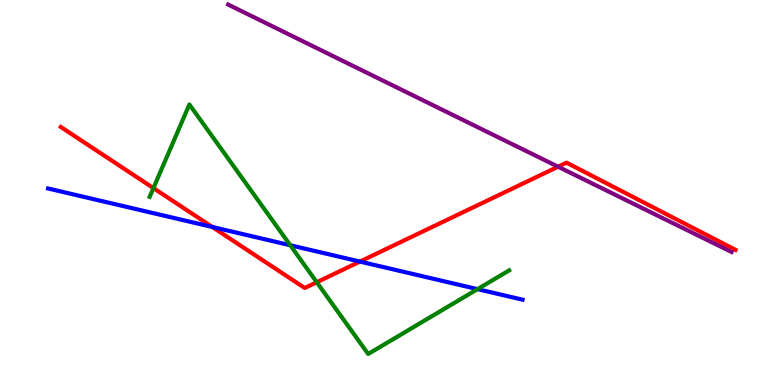[{'lines': ['blue', 'red'], 'intersections': [{'x': 2.74, 'y': 4.1}, {'x': 4.64, 'y': 3.21}]}, {'lines': ['green', 'red'], 'intersections': [{'x': 1.98, 'y': 5.11}, {'x': 4.09, 'y': 2.67}]}, {'lines': ['purple', 'red'], 'intersections': [{'x': 7.2, 'y': 5.67}]}, {'lines': ['blue', 'green'], 'intersections': [{'x': 3.75, 'y': 3.63}, {'x': 6.16, 'y': 2.49}]}, {'lines': ['blue', 'purple'], 'intersections': []}, {'lines': ['green', 'purple'], 'intersections': []}]